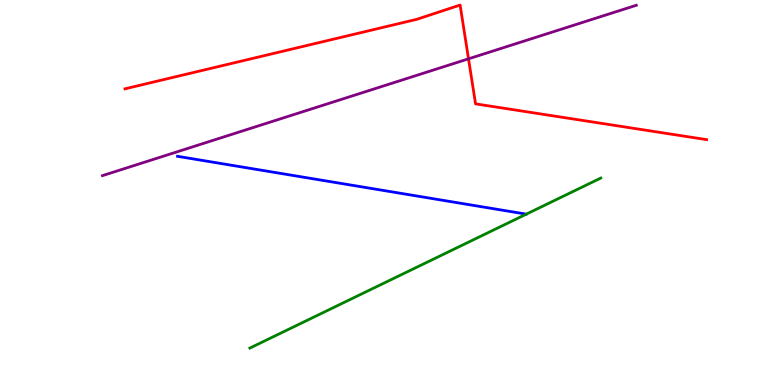[{'lines': ['blue', 'red'], 'intersections': []}, {'lines': ['green', 'red'], 'intersections': []}, {'lines': ['purple', 'red'], 'intersections': [{'x': 6.05, 'y': 8.47}]}, {'lines': ['blue', 'green'], 'intersections': []}, {'lines': ['blue', 'purple'], 'intersections': []}, {'lines': ['green', 'purple'], 'intersections': []}]